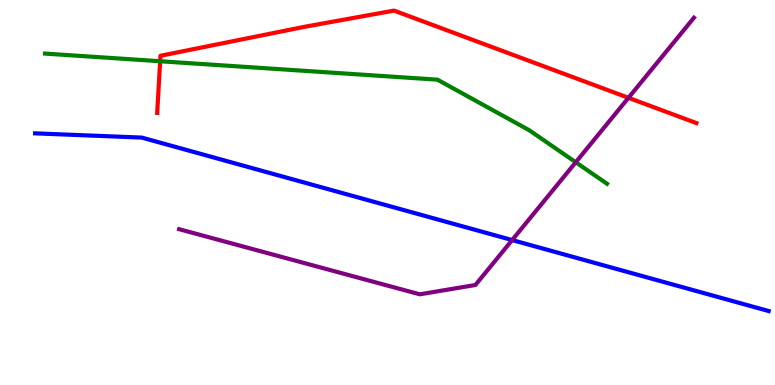[{'lines': ['blue', 'red'], 'intersections': []}, {'lines': ['green', 'red'], 'intersections': [{'x': 2.07, 'y': 8.41}]}, {'lines': ['purple', 'red'], 'intersections': [{'x': 8.11, 'y': 7.46}]}, {'lines': ['blue', 'green'], 'intersections': []}, {'lines': ['blue', 'purple'], 'intersections': [{'x': 6.61, 'y': 3.76}]}, {'lines': ['green', 'purple'], 'intersections': [{'x': 7.43, 'y': 5.79}]}]